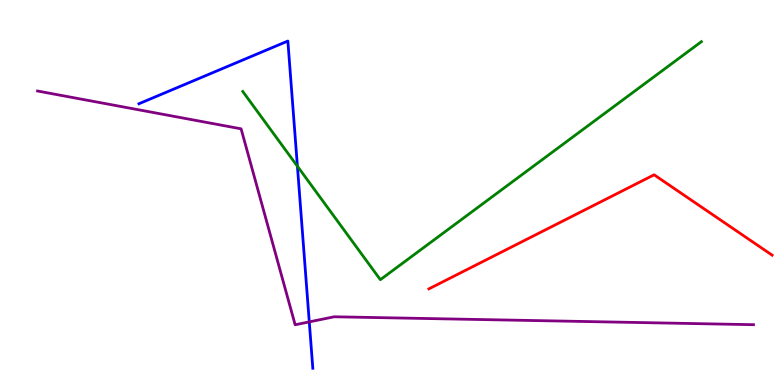[{'lines': ['blue', 'red'], 'intersections': []}, {'lines': ['green', 'red'], 'intersections': []}, {'lines': ['purple', 'red'], 'intersections': []}, {'lines': ['blue', 'green'], 'intersections': [{'x': 3.84, 'y': 5.68}]}, {'lines': ['blue', 'purple'], 'intersections': [{'x': 3.99, 'y': 1.64}]}, {'lines': ['green', 'purple'], 'intersections': []}]